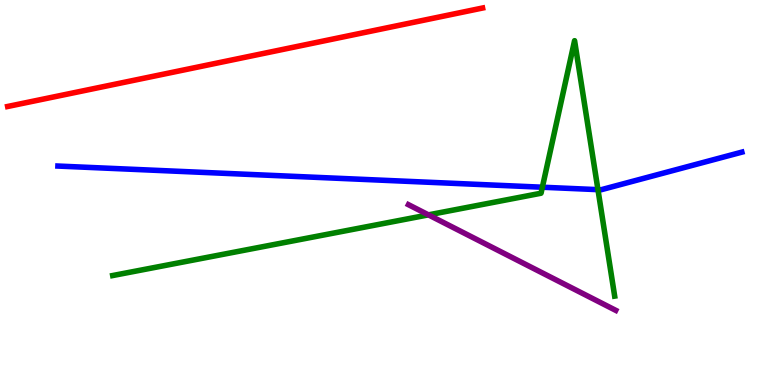[{'lines': ['blue', 'red'], 'intersections': []}, {'lines': ['green', 'red'], 'intersections': []}, {'lines': ['purple', 'red'], 'intersections': []}, {'lines': ['blue', 'green'], 'intersections': [{'x': 7.0, 'y': 5.14}, {'x': 7.72, 'y': 5.07}]}, {'lines': ['blue', 'purple'], 'intersections': []}, {'lines': ['green', 'purple'], 'intersections': [{'x': 5.53, 'y': 4.42}]}]